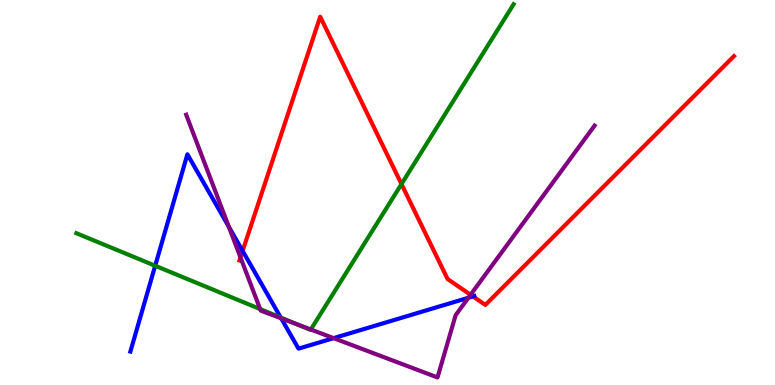[{'lines': ['blue', 'red'], 'intersections': [{'x': 3.13, 'y': 3.48}, {'x': 6.1, 'y': 2.3}]}, {'lines': ['green', 'red'], 'intersections': [{'x': 5.18, 'y': 5.22}]}, {'lines': ['purple', 'red'], 'intersections': [{'x': 3.1, 'y': 3.32}, {'x': 6.07, 'y': 2.34}]}, {'lines': ['blue', 'green'], 'intersections': [{'x': 2.0, 'y': 3.1}, {'x': 3.62, 'y': 1.75}]}, {'lines': ['blue', 'purple'], 'intersections': [{'x': 2.95, 'y': 4.11}, {'x': 3.63, 'y': 1.73}, {'x': 4.3, 'y': 1.22}, {'x': 6.04, 'y': 2.27}]}, {'lines': ['green', 'purple'], 'intersections': [{'x': 3.36, 'y': 1.97}, {'x': 3.83, 'y': 1.58}, {'x': 4.01, 'y': 1.44}]}]